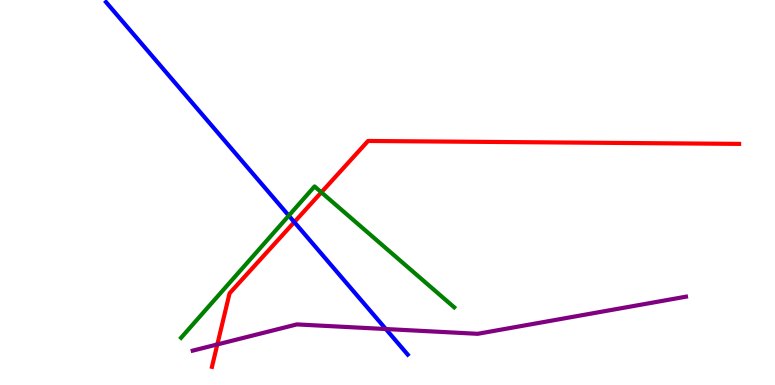[{'lines': ['blue', 'red'], 'intersections': [{'x': 3.8, 'y': 4.23}]}, {'lines': ['green', 'red'], 'intersections': [{'x': 4.15, 'y': 5.0}]}, {'lines': ['purple', 'red'], 'intersections': [{'x': 2.8, 'y': 1.05}]}, {'lines': ['blue', 'green'], 'intersections': [{'x': 3.73, 'y': 4.4}]}, {'lines': ['blue', 'purple'], 'intersections': [{'x': 4.98, 'y': 1.45}]}, {'lines': ['green', 'purple'], 'intersections': []}]